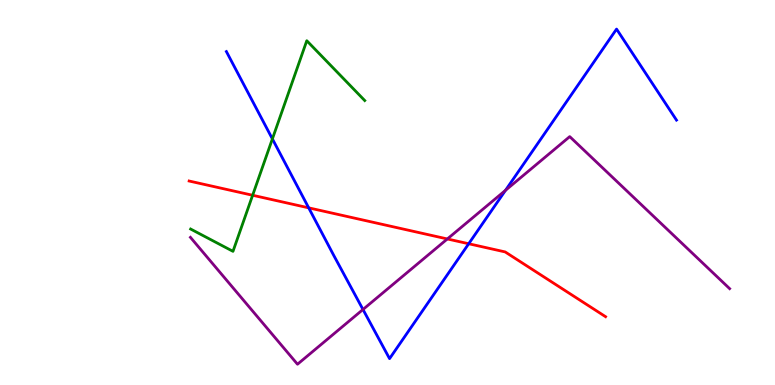[{'lines': ['blue', 'red'], 'intersections': [{'x': 3.98, 'y': 4.6}, {'x': 6.05, 'y': 3.67}]}, {'lines': ['green', 'red'], 'intersections': [{'x': 3.26, 'y': 4.93}]}, {'lines': ['purple', 'red'], 'intersections': [{'x': 5.77, 'y': 3.79}]}, {'lines': ['blue', 'green'], 'intersections': [{'x': 3.51, 'y': 6.39}]}, {'lines': ['blue', 'purple'], 'intersections': [{'x': 4.68, 'y': 1.96}, {'x': 6.52, 'y': 5.06}]}, {'lines': ['green', 'purple'], 'intersections': []}]